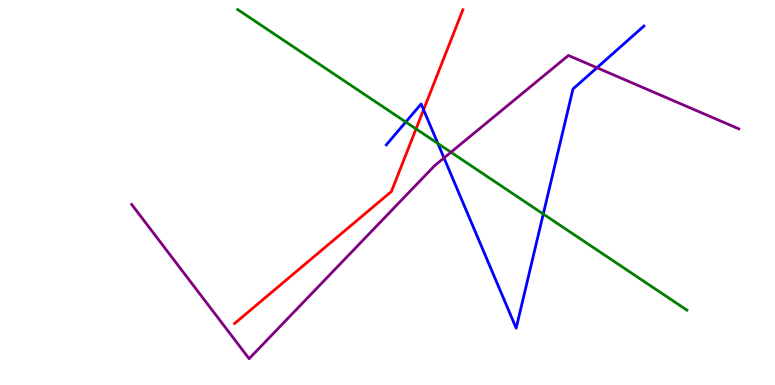[{'lines': ['blue', 'red'], 'intersections': [{'x': 5.47, 'y': 7.15}]}, {'lines': ['green', 'red'], 'intersections': [{'x': 5.37, 'y': 6.65}]}, {'lines': ['purple', 'red'], 'intersections': []}, {'lines': ['blue', 'green'], 'intersections': [{'x': 5.24, 'y': 6.83}, {'x': 5.65, 'y': 6.27}, {'x': 7.01, 'y': 4.44}]}, {'lines': ['blue', 'purple'], 'intersections': [{'x': 5.73, 'y': 5.9}, {'x': 7.7, 'y': 8.24}]}, {'lines': ['green', 'purple'], 'intersections': [{'x': 5.82, 'y': 6.05}]}]